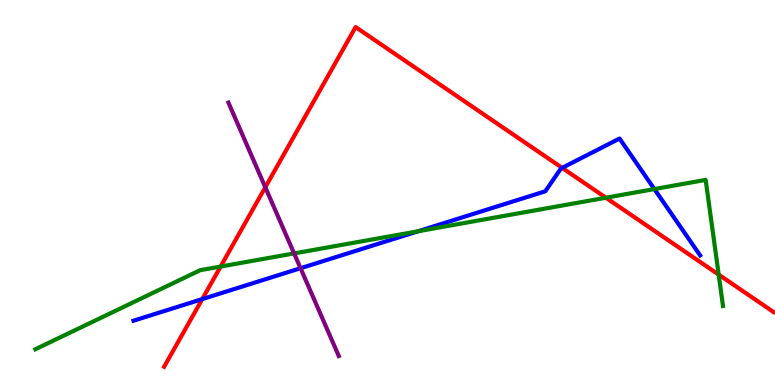[{'lines': ['blue', 'red'], 'intersections': [{'x': 2.61, 'y': 2.23}, {'x': 7.25, 'y': 5.64}]}, {'lines': ['green', 'red'], 'intersections': [{'x': 2.85, 'y': 3.08}, {'x': 7.82, 'y': 4.86}, {'x': 9.27, 'y': 2.87}]}, {'lines': ['purple', 'red'], 'intersections': [{'x': 3.42, 'y': 5.14}]}, {'lines': ['blue', 'green'], 'intersections': [{'x': 5.4, 'y': 3.99}, {'x': 8.44, 'y': 5.09}]}, {'lines': ['blue', 'purple'], 'intersections': [{'x': 3.88, 'y': 3.03}]}, {'lines': ['green', 'purple'], 'intersections': [{'x': 3.79, 'y': 3.42}]}]